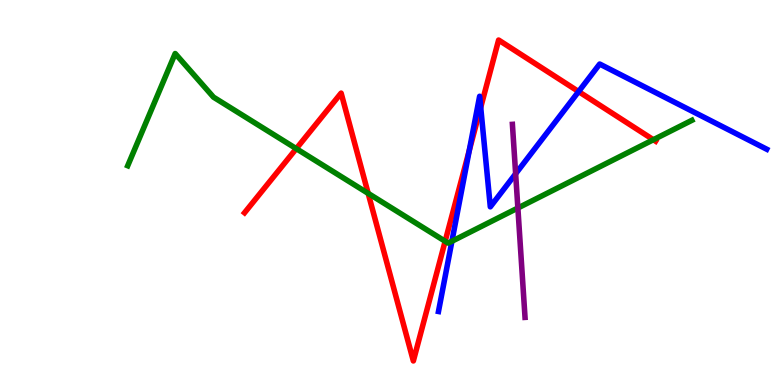[{'lines': ['blue', 'red'], 'intersections': [{'x': 6.05, 'y': 6.09}, {'x': 6.2, 'y': 7.21}, {'x': 7.47, 'y': 7.62}]}, {'lines': ['green', 'red'], 'intersections': [{'x': 3.82, 'y': 6.14}, {'x': 4.75, 'y': 4.98}, {'x': 5.74, 'y': 3.73}, {'x': 8.43, 'y': 6.37}]}, {'lines': ['purple', 'red'], 'intersections': []}, {'lines': ['blue', 'green'], 'intersections': [{'x': 5.83, 'y': 3.73}]}, {'lines': ['blue', 'purple'], 'intersections': [{'x': 6.65, 'y': 5.49}]}, {'lines': ['green', 'purple'], 'intersections': [{'x': 6.68, 'y': 4.6}]}]